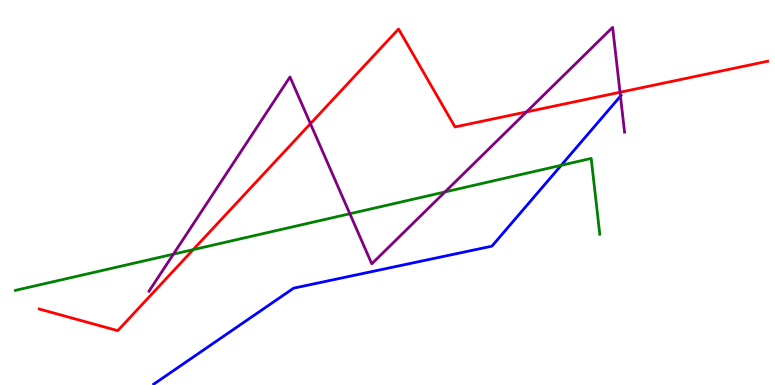[{'lines': ['blue', 'red'], 'intersections': []}, {'lines': ['green', 'red'], 'intersections': [{'x': 2.49, 'y': 3.52}]}, {'lines': ['purple', 'red'], 'intersections': [{'x': 4.01, 'y': 6.79}, {'x': 6.79, 'y': 7.09}, {'x': 8.0, 'y': 7.6}]}, {'lines': ['blue', 'green'], 'intersections': [{'x': 7.24, 'y': 5.71}]}, {'lines': ['blue', 'purple'], 'intersections': [{'x': 8.01, 'y': 7.5}]}, {'lines': ['green', 'purple'], 'intersections': [{'x': 2.24, 'y': 3.4}, {'x': 4.51, 'y': 4.45}, {'x': 5.74, 'y': 5.01}]}]